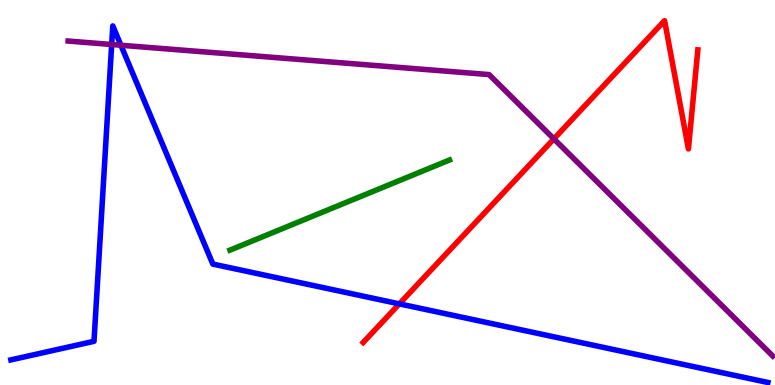[{'lines': ['blue', 'red'], 'intersections': [{'x': 5.15, 'y': 2.11}]}, {'lines': ['green', 'red'], 'intersections': []}, {'lines': ['purple', 'red'], 'intersections': [{'x': 7.15, 'y': 6.39}]}, {'lines': ['blue', 'green'], 'intersections': []}, {'lines': ['blue', 'purple'], 'intersections': [{'x': 1.44, 'y': 8.84}, {'x': 1.56, 'y': 8.82}]}, {'lines': ['green', 'purple'], 'intersections': []}]